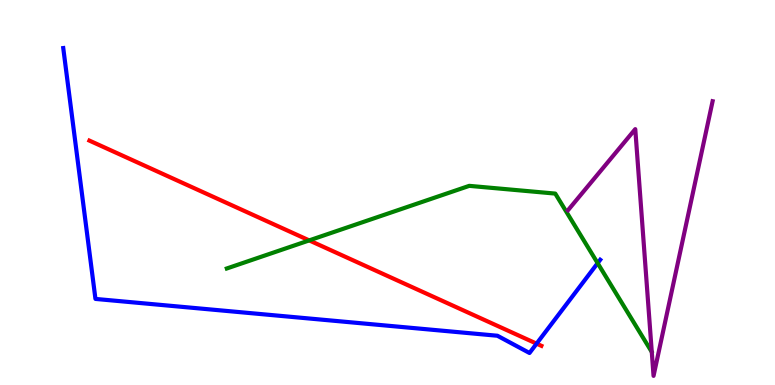[{'lines': ['blue', 'red'], 'intersections': [{'x': 6.92, 'y': 1.07}]}, {'lines': ['green', 'red'], 'intersections': [{'x': 3.99, 'y': 3.76}]}, {'lines': ['purple', 'red'], 'intersections': []}, {'lines': ['blue', 'green'], 'intersections': [{'x': 7.71, 'y': 3.16}]}, {'lines': ['blue', 'purple'], 'intersections': []}, {'lines': ['green', 'purple'], 'intersections': []}]